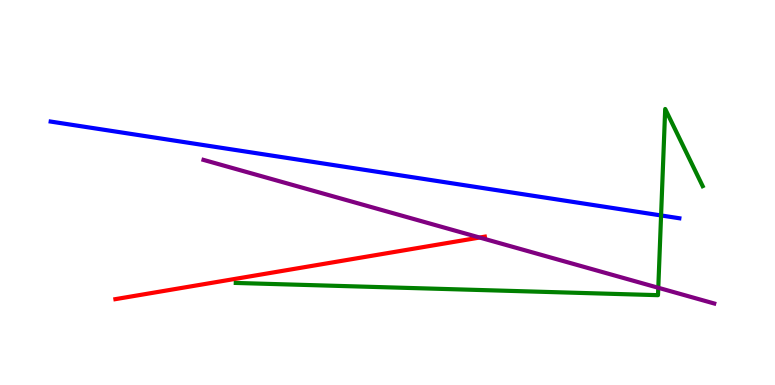[{'lines': ['blue', 'red'], 'intersections': []}, {'lines': ['green', 'red'], 'intersections': []}, {'lines': ['purple', 'red'], 'intersections': [{'x': 6.19, 'y': 3.83}]}, {'lines': ['blue', 'green'], 'intersections': [{'x': 8.53, 'y': 4.4}]}, {'lines': ['blue', 'purple'], 'intersections': []}, {'lines': ['green', 'purple'], 'intersections': [{'x': 8.49, 'y': 2.53}]}]